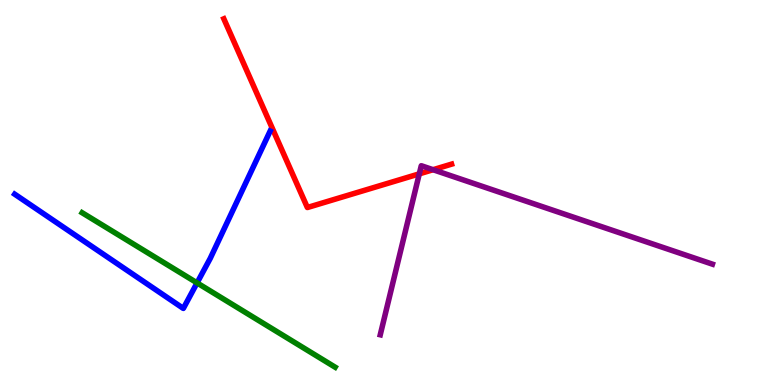[{'lines': ['blue', 'red'], 'intersections': []}, {'lines': ['green', 'red'], 'intersections': []}, {'lines': ['purple', 'red'], 'intersections': [{'x': 5.41, 'y': 5.48}, {'x': 5.59, 'y': 5.59}]}, {'lines': ['blue', 'green'], 'intersections': [{'x': 2.54, 'y': 2.65}]}, {'lines': ['blue', 'purple'], 'intersections': []}, {'lines': ['green', 'purple'], 'intersections': []}]